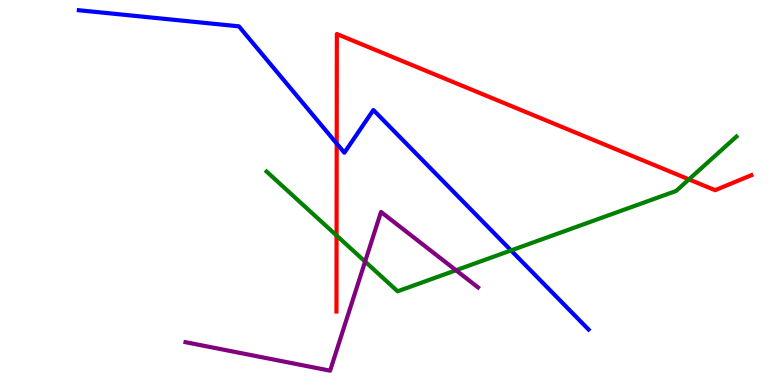[{'lines': ['blue', 'red'], 'intersections': [{'x': 4.34, 'y': 6.27}]}, {'lines': ['green', 'red'], 'intersections': [{'x': 4.34, 'y': 3.88}, {'x': 8.89, 'y': 5.34}]}, {'lines': ['purple', 'red'], 'intersections': []}, {'lines': ['blue', 'green'], 'intersections': [{'x': 6.59, 'y': 3.5}]}, {'lines': ['blue', 'purple'], 'intersections': []}, {'lines': ['green', 'purple'], 'intersections': [{'x': 4.71, 'y': 3.21}, {'x': 5.88, 'y': 2.98}]}]